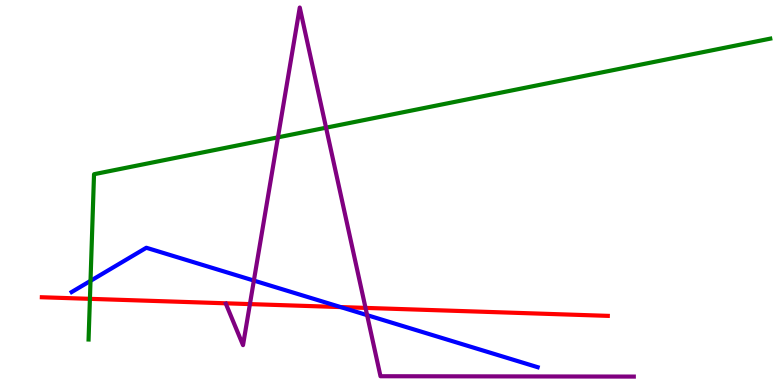[{'lines': ['blue', 'red'], 'intersections': [{'x': 4.4, 'y': 2.02}]}, {'lines': ['green', 'red'], 'intersections': [{'x': 1.16, 'y': 2.24}]}, {'lines': ['purple', 'red'], 'intersections': [{'x': 3.22, 'y': 2.1}, {'x': 4.72, 'y': 2.0}]}, {'lines': ['blue', 'green'], 'intersections': [{'x': 1.17, 'y': 2.7}]}, {'lines': ['blue', 'purple'], 'intersections': [{'x': 3.28, 'y': 2.71}, {'x': 4.74, 'y': 1.81}]}, {'lines': ['green', 'purple'], 'intersections': [{'x': 3.59, 'y': 6.43}, {'x': 4.21, 'y': 6.68}]}]